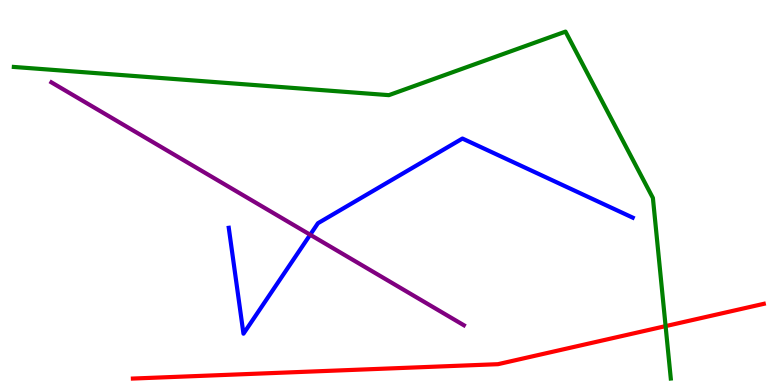[{'lines': ['blue', 'red'], 'intersections': []}, {'lines': ['green', 'red'], 'intersections': [{'x': 8.59, 'y': 1.53}]}, {'lines': ['purple', 'red'], 'intersections': []}, {'lines': ['blue', 'green'], 'intersections': []}, {'lines': ['blue', 'purple'], 'intersections': [{'x': 4.0, 'y': 3.9}]}, {'lines': ['green', 'purple'], 'intersections': []}]